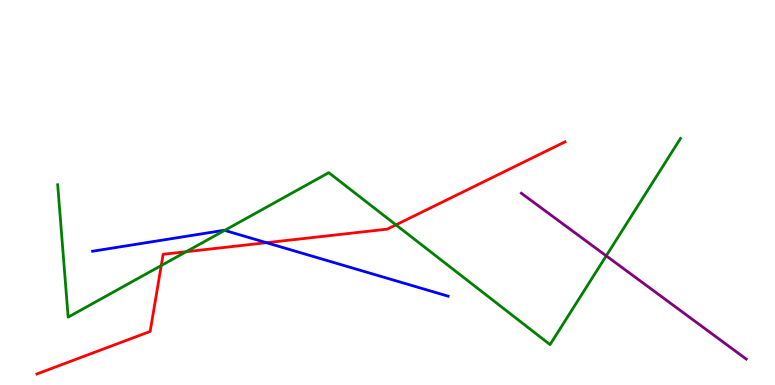[{'lines': ['blue', 'red'], 'intersections': [{'x': 3.44, 'y': 3.7}]}, {'lines': ['green', 'red'], 'intersections': [{'x': 2.08, 'y': 3.1}, {'x': 2.4, 'y': 3.46}, {'x': 5.11, 'y': 4.16}]}, {'lines': ['purple', 'red'], 'intersections': []}, {'lines': ['blue', 'green'], 'intersections': [{'x': 2.9, 'y': 4.02}]}, {'lines': ['blue', 'purple'], 'intersections': []}, {'lines': ['green', 'purple'], 'intersections': [{'x': 7.82, 'y': 3.35}]}]